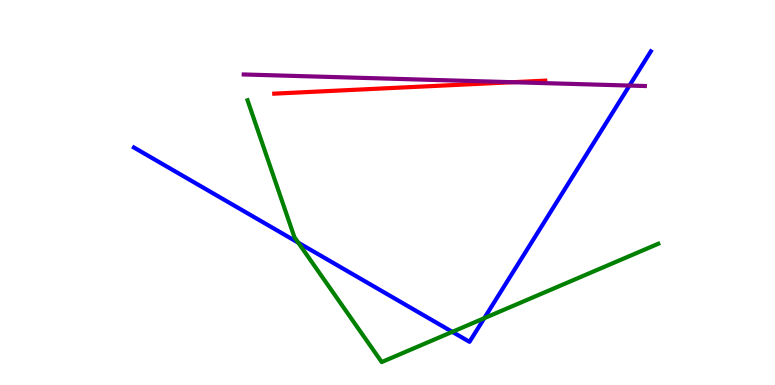[{'lines': ['blue', 'red'], 'intersections': []}, {'lines': ['green', 'red'], 'intersections': []}, {'lines': ['purple', 'red'], 'intersections': [{'x': 6.61, 'y': 7.86}]}, {'lines': ['blue', 'green'], 'intersections': [{'x': 3.85, 'y': 3.7}, {'x': 5.84, 'y': 1.38}, {'x': 6.25, 'y': 1.74}]}, {'lines': ['blue', 'purple'], 'intersections': [{'x': 8.12, 'y': 7.78}]}, {'lines': ['green', 'purple'], 'intersections': []}]